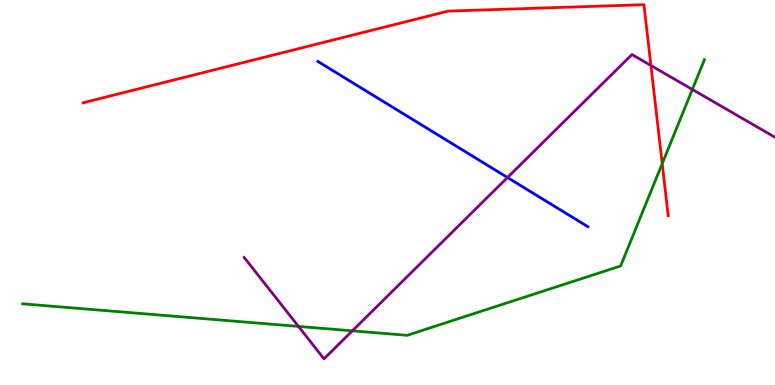[{'lines': ['blue', 'red'], 'intersections': []}, {'lines': ['green', 'red'], 'intersections': [{'x': 8.54, 'y': 5.75}]}, {'lines': ['purple', 'red'], 'intersections': [{'x': 8.4, 'y': 8.3}]}, {'lines': ['blue', 'green'], 'intersections': []}, {'lines': ['blue', 'purple'], 'intersections': [{'x': 6.55, 'y': 5.39}]}, {'lines': ['green', 'purple'], 'intersections': [{'x': 3.85, 'y': 1.52}, {'x': 4.55, 'y': 1.41}, {'x': 8.93, 'y': 7.68}]}]